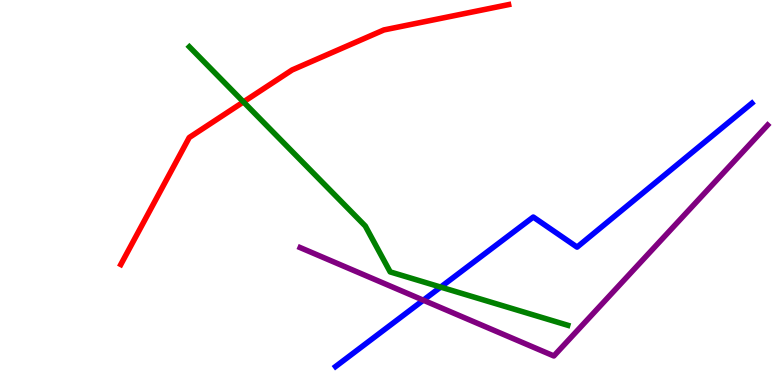[{'lines': ['blue', 'red'], 'intersections': []}, {'lines': ['green', 'red'], 'intersections': [{'x': 3.14, 'y': 7.35}]}, {'lines': ['purple', 'red'], 'intersections': []}, {'lines': ['blue', 'green'], 'intersections': [{'x': 5.69, 'y': 2.54}]}, {'lines': ['blue', 'purple'], 'intersections': [{'x': 5.46, 'y': 2.2}]}, {'lines': ['green', 'purple'], 'intersections': []}]